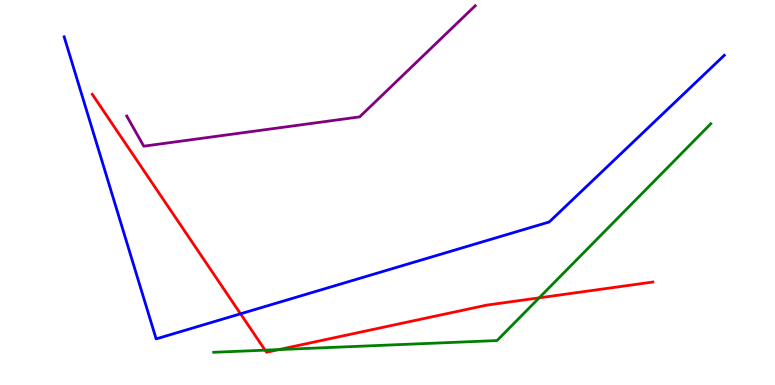[{'lines': ['blue', 'red'], 'intersections': [{'x': 3.1, 'y': 1.85}]}, {'lines': ['green', 'red'], 'intersections': [{'x': 3.42, 'y': 0.905}, {'x': 3.6, 'y': 0.92}, {'x': 6.96, 'y': 2.26}]}, {'lines': ['purple', 'red'], 'intersections': []}, {'lines': ['blue', 'green'], 'intersections': []}, {'lines': ['blue', 'purple'], 'intersections': []}, {'lines': ['green', 'purple'], 'intersections': []}]